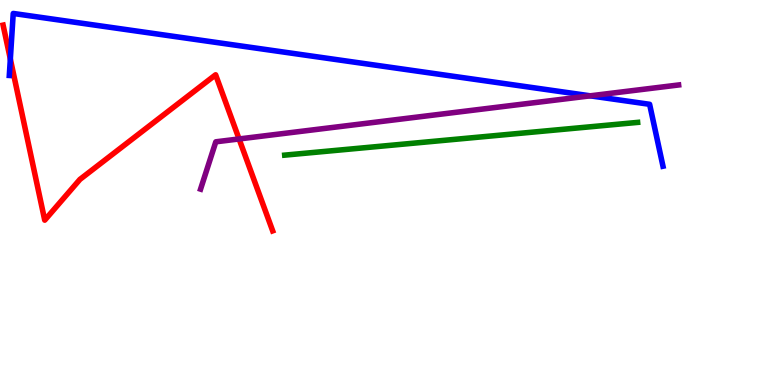[{'lines': ['blue', 'red'], 'intersections': [{'x': 0.133, 'y': 8.47}]}, {'lines': ['green', 'red'], 'intersections': []}, {'lines': ['purple', 'red'], 'intersections': [{'x': 3.08, 'y': 6.39}]}, {'lines': ['blue', 'green'], 'intersections': []}, {'lines': ['blue', 'purple'], 'intersections': [{'x': 7.62, 'y': 7.51}]}, {'lines': ['green', 'purple'], 'intersections': []}]